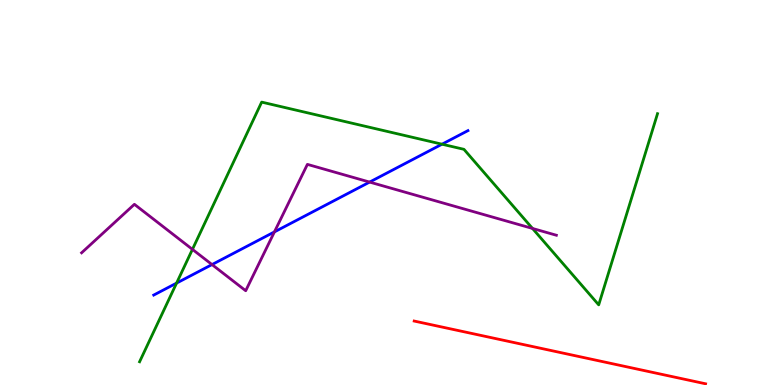[{'lines': ['blue', 'red'], 'intersections': []}, {'lines': ['green', 'red'], 'intersections': []}, {'lines': ['purple', 'red'], 'intersections': []}, {'lines': ['blue', 'green'], 'intersections': [{'x': 2.28, 'y': 2.65}, {'x': 5.7, 'y': 6.25}]}, {'lines': ['blue', 'purple'], 'intersections': [{'x': 2.74, 'y': 3.13}, {'x': 3.54, 'y': 3.98}, {'x': 4.77, 'y': 5.27}]}, {'lines': ['green', 'purple'], 'intersections': [{'x': 2.48, 'y': 3.52}, {'x': 6.87, 'y': 4.07}]}]